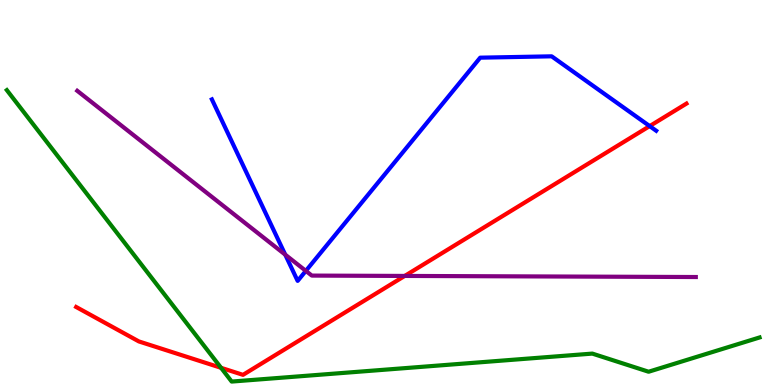[{'lines': ['blue', 'red'], 'intersections': [{'x': 8.38, 'y': 6.72}]}, {'lines': ['green', 'red'], 'intersections': [{'x': 2.85, 'y': 0.446}]}, {'lines': ['purple', 'red'], 'intersections': [{'x': 5.22, 'y': 2.83}]}, {'lines': ['blue', 'green'], 'intersections': []}, {'lines': ['blue', 'purple'], 'intersections': [{'x': 3.68, 'y': 3.39}, {'x': 3.95, 'y': 2.96}]}, {'lines': ['green', 'purple'], 'intersections': []}]